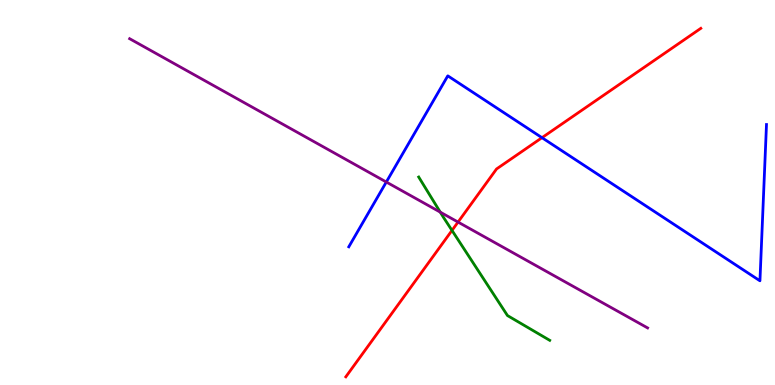[{'lines': ['blue', 'red'], 'intersections': [{'x': 6.99, 'y': 6.42}]}, {'lines': ['green', 'red'], 'intersections': [{'x': 5.83, 'y': 4.02}]}, {'lines': ['purple', 'red'], 'intersections': [{'x': 5.91, 'y': 4.23}]}, {'lines': ['blue', 'green'], 'intersections': []}, {'lines': ['blue', 'purple'], 'intersections': [{'x': 4.98, 'y': 5.27}]}, {'lines': ['green', 'purple'], 'intersections': [{'x': 5.68, 'y': 4.49}]}]